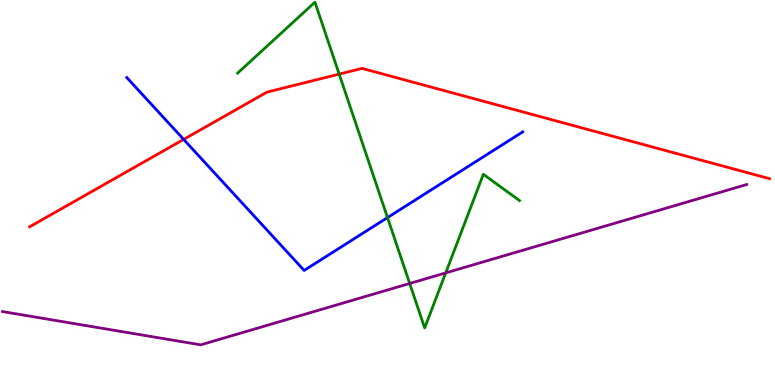[{'lines': ['blue', 'red'], 'intersections': [{'x': 2.37, 'y': 6.38}]}, {'lines': ['green', 'red'], 'intersections': [{'x': 4.38, 'y': 8.07}]}, {'lines': ['purple', 'red'], 'intersections': []}, {'lines': ['blue', 'green'], 'intersections': [{'x': 5.0, 'y': 4.35}]}, {'lines': ['blue', 'purple'], 'intersections': []}, {'lines': ['green', 'purple'], 'intersections': [{'x': 5.29, 'y': 2.64}, {'x': 5.75, 'y': 2.91}]}]